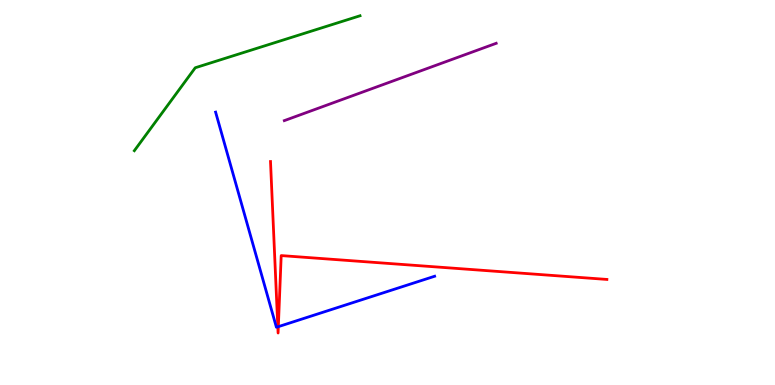[{'lines': ['blue', 'red'], 'intersections': [{'x': 3.58, 'y': 1.51}, {'x': 3.59, 'y': 1.52}]}, {'lines': ['green', 'red'], 'intersections': []}, {'lines': ['purple', 'red'], 'intersections': []}, {'lines': ['blue', 'green'], 'intersections': []}, {'lines': ['blue', 'purple'], 'intersections': []}, {'lines': ['green', 'purple'], 'intersections': []}]